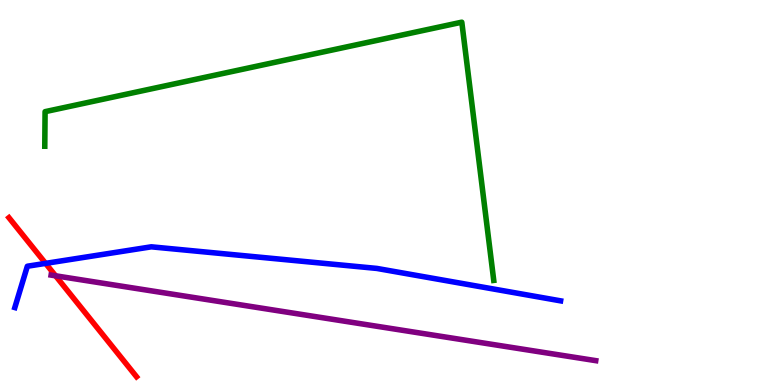[{'lines': ['blue', 'red'], 'intersections': [{'x': 0.588, 'y': 3.16}]}, {'lines': ['green', 'red'], 'intersections': []}, {'lines': ['purple', 'red'], 'intersections': [{'x': 0.717, 'y': 2.84}]}, {'lines': ['blue', 'green'], 'intersections': []}, {'lines': ['blue', 'purple'], 'intersections': []}, {'lines': ['green', 'purple'], 'intersections': []}]